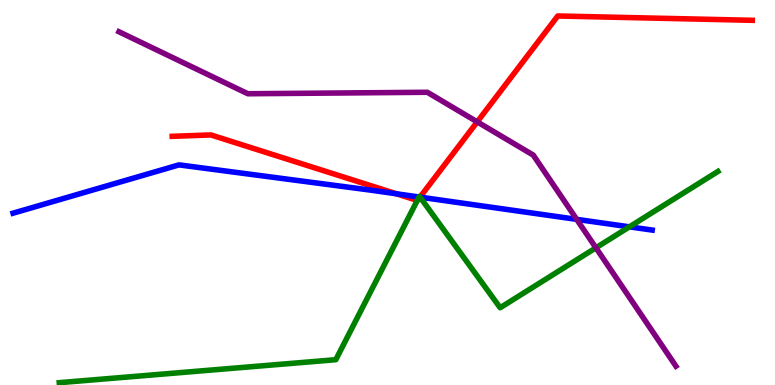[{'lines': ['blue', 'red'], 'intersections': [{'x': 5.11, 'y': 4.97}, {'x': 5.42, 'y': 4.88}]}, {'lines': ['green', 'red'], 'intersections': [{'x': 5.38, 'y': 4.79}, {'x': 5.42, 'y': 4.88}]}, {'lines': ['purple', 'red'], 'intersections': [{'x': 6.16, 'y': 6.83}]}, {'lines': ['blue', 'green'], 'intersections': [{'x': 5.41, 'y': 4.88}, {'x': 5.42, 'y': 4.88}, {'x': 8.12, 'y': 4.11}]}, {'lines': ['blue', 'purple'], 'intersections': [{'x': 7.44, 'y': 4.3}]}, {'lines': ['green', 'purple'], 'intersections': [{'x': 7.69, 'y': 3.56}]}]